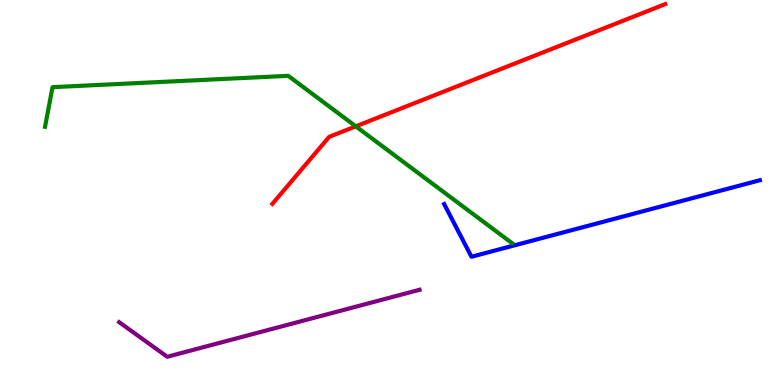[{'lines': ['blue', 'red'], 'intersections': []}, {'lines': ['green', 'red'], 'intersections': [{'x': 4.59, 'y': 6.72}]}, {'lines': ['purple', 'red'], 'intersections': []}, {'lines': ['blue', 'green'], 'intersections': []}, {'lines': ['blue', 'purple'], 'intersections': []}, {'lines': ['green', 'purple'], 'intersections': []}]